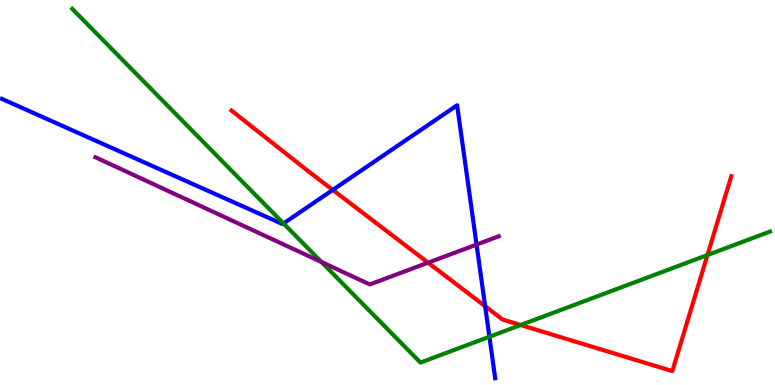[{'lines': ['blue', 'red'], 'intersections': [{'x': 4.29, 'y': 5.07}, {'x': 6.26, 'y': 2.05}]}, {'lines': ['green', 'red'], 'intersections': [{'x': 6.72, 'y': 1.56}, {'x': 9.13, 'y': 3.38}]}, {'lines': ['purple', 'red'], 'intersections': [{'x': 5.52, 'y': 3.18}]}, {'lines': ['blue', 'green'], 'intersections': [{'x': 3.66, 'y': 4.2}, {'x': 6.31, 'y': 1.25}]}, {'lines': ['blue', 'purple'], 'intersections': [{'x': 6.15, 'y': 3.65}]}, {'lines': ['green', 'purple'], 'intersections': [{'x': 4.15, 'y': 3.19}]}]